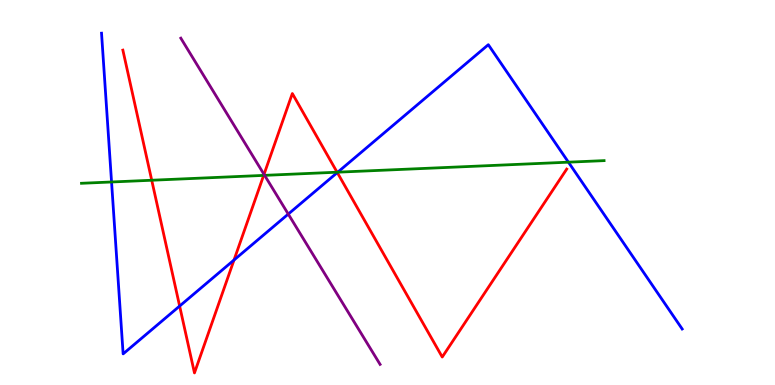[{'lines': ['blue', 'red'], 'intersections': [{'x': 2.32, 'y': 2.05}, {'x': 3.02, 'y': 3.25}, {'x': 4.35, 'y': 5.52}]}, {'lines': ['green', 'red'], 'intersections': [{'x': 1.96, 'y': 5.32}, {'x': 3.4, 'y': 5.44}, {'x': 4.35, 'y': 5.53}]}, {'lines': ['purple', 'red'], 'intersections': [{'x': 3.41, 'y': 5.47}]}, {'lines': ['blue', 'green'], 'intersections': [{'x': 1.44, 'y': 5.27}, {'x': 4.36, 'y': 5.53}, {'x': 7.33, 'y': 5.79}]}, {'lines': ['blue', 'purple'], 'intersections': [{'x': 3.72, 'y': 4.44}]}, {'lines': ['green', 'purple'], 'intersections': [{'x': 3.41, 'y': 5.45}]}]